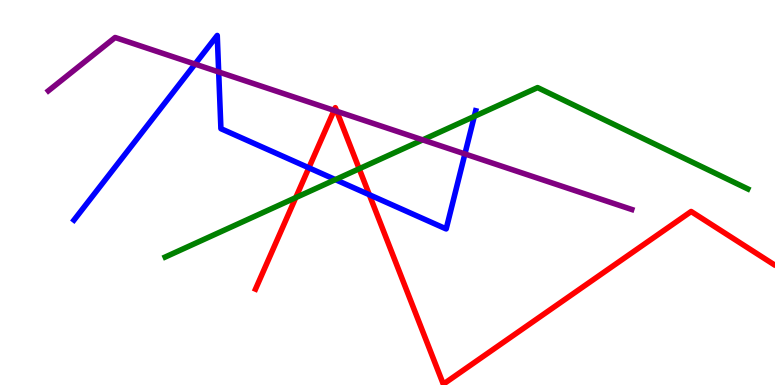[{'lines': ['blue', 'red'], 'intersections': [{'x': 3.99, 'y': 5.64}, {'x': 4.77, 'y': 4.94}]}, {'lines': ['green', 'red'], 'intersections': [{'x': 3.82, 'y': 4.87}, {'x': 4.63, 'y': 5.62}]}, {'lines': ['purple', 'red'], 'intersections': [{'x': 4.31, 'y': 7.13}, {'x': 4.34, 'y': 7.11}]}, {'lines': ['blue', 'green'], 'intersections': [{'x': 4.33, 'y': 5.33}, {'x': 6.12, 'y': 6.98}]}, {'lines': ['blue', 'purple'], 'intersections': [{'x': 2.52, 'y': 8.34}, {'x': 2.82, 'y': 8.13}, {'x': 6.0, 'y': 6.0}]}, {'lines': ['green', 'purple'], 'intersections': [{'x': 5.45, 'y': 6.37}]}]